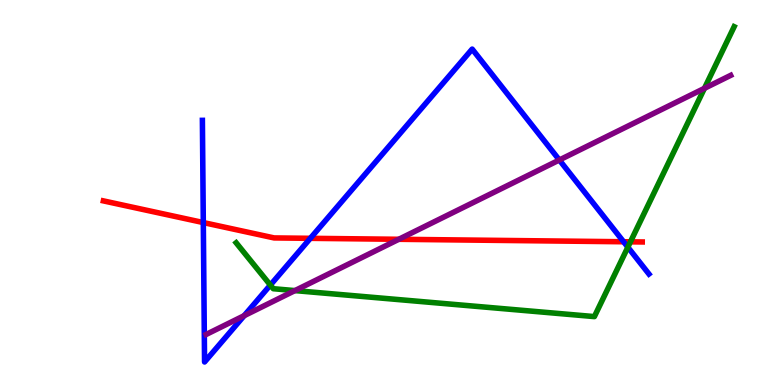[{'lines': ['blue', 'red'], 'intersections': [{'x': 2.62, 'y': 4.22}, {'x': 4.0, 'y': 3.81}, {'x': 8.05, 'y': 3.72}]}, {'lines': ['green', 'red'], 'intersections': [{'x': 8.13, 'y': 3.72}]}, {'lines': ['purple', 'red'], 'intersections': [{'x': 5.15, 'y': 3.78}]}, {'lines': ['blue', 'green'], 'intersections': [{'x': 3.49, 'y': 2.6}, {'x': 8.1, 'y': 3.58}]}, {'lines': ['blue', 'purple'], 'intersections': [{'x': 3.15, 'y': 1.8}, {'x': 7.22, 'y': 5.84}]}, {'lines': ['green', 'purple'], 'intersections': [{'x': 3.81, 'y': 2.45}, {'x': 9.09, 'y': 7.71}]}]